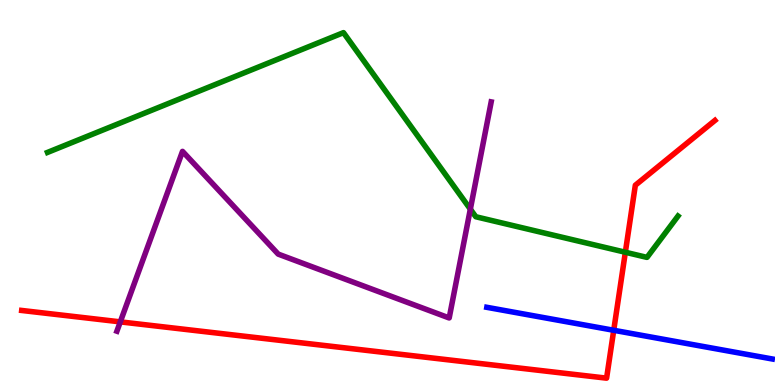[{'lines': ['blue', 'red'], 'intersections': [{'x': 7.92, 'y': 1.42}]}, {'lines': ['green', 'red'], 'intersections': [{'x': 8.07, 'y': 3.45}]}, {'lines': ['purple', 'red'], 'intersections': [{'x': 1.55, 'y': 1.64}]}, {'lines': ['blue', 'green'], 'intersections': []}, {'lines': ['blue', 'purple'], 'intersections': []}, {'lines': ['green', 'purple'], 'intersections': [{'x': 6.07, 'y': 4.57}]}]